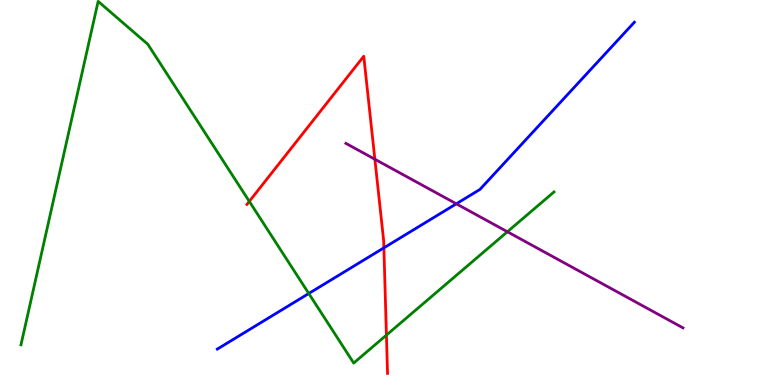[{'lines': ['blue', 'red'], 'intersections': [{'x': 4.95, 'y': 3.56}]}, {'lines': ['green', 'red'], 'intersections': [{'x': 3.22, 'y': 4.77}, {'x': 4.99, 'y': 1.3}]}, {'lines': ['purple', 'red'], 'intersections': [{'x': 4.84, 'y': 5.86}]}, {'lines': ['blue', 'green'], 'intersections': [{'x': 3.98, 'y': 2.38}]}, {'lines': ['blue', 'purple'], 'intersections': [{'x': 5.89, 'y': 4.71}]}, {'lines': ['green', 'purple'], 'intersections': [{'x': 6.55, 'y': 3.98}]}]